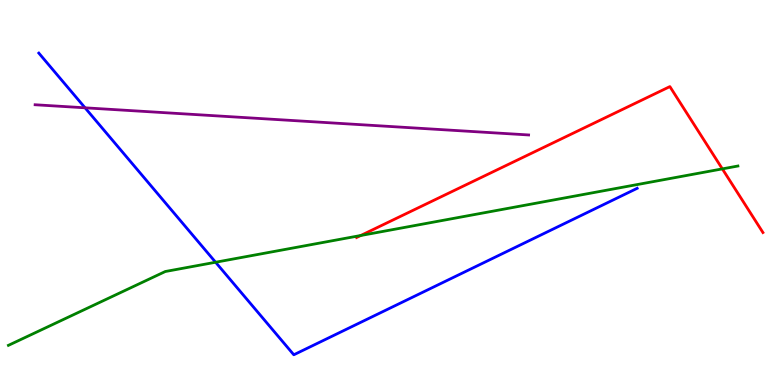[{'lines': ['blue', 'red'], 'intersections': []}, {'lines': ['green', 'red'], 'intersections': [{'x': 4.66, 'y': 3.88}, {'x': 9.32, 'y': 5.61}]}, {'lines': ['purple', 'red'], 'intersections': []}, {'lines': ['blue', 'green'], 'intersections': [{'x': 2.78, 'y': 3.19}]}, {'lines': ['blue', 'purple'], 'intersections': [{'x': 1.1, 'y': 7.2}]}, {'lines': ['green', 'purple'], 'intersections': []}]